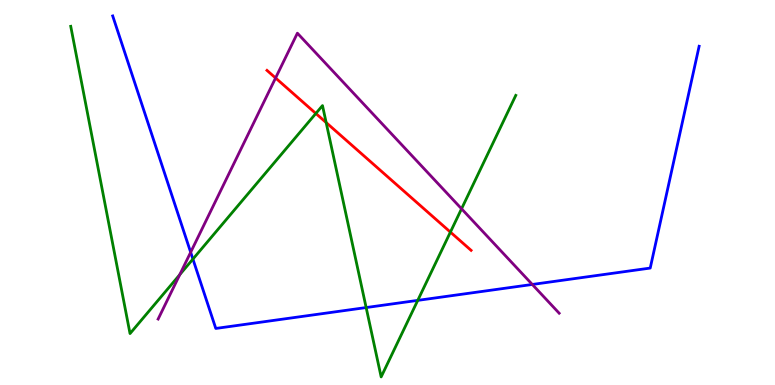[{'lines': ['blue', 'red'], 'intersections': []}, {'lines': ['green', 'red'], 'intersections': [{'x': 4.08, 'y': 7.05}, {'x': 4.21, 'y': 6.82}, {'x': 5.81, 'y': 3.97}]}, {'lines': ['purple', 'red'], 'intersections': [{'x': 3.56, 'y': 7.97}]}, {'lines': ['blue', 'green'], 'intersections': [{'x': 2.49, 'y': 3.27}, {'x': 4.72, 'y': 2.01}, {'x': 5.39, 'y': 2.2}]}, {'lines': ['blue', 'purple'], 'intersections': [{'x': 2.46, 'y': 3.45}, {'x': 6.87, 'y': 2.61}]}, {'lines': ['green', 'purple'], 'intersections': [{'x': 2.32, 'y': 2.87}, {'x': 5.96, 'y': 4.58}]}]